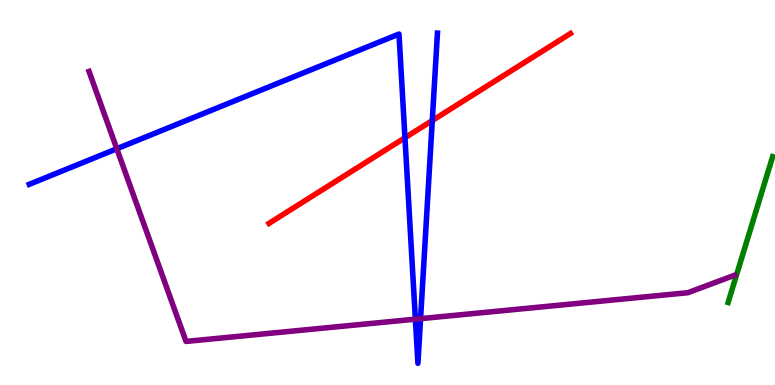[{'lines': ['blue', 'red'], 'intersections': [{'x': 5.23, 'y': 6.42}, {'x': 5.58, 'y': 6.87}]}, {'lines': ['green', 'red'], 'intersections': []}, {'lines': ['purple', 'red'], 'intersections': []}, {'lines': ['blue', 'green'], 'intersections': []}, {'lines': ['blue', 'purple'], 'intersections': [{'x': 1.51, 'y': 6.14}, {'x': 5.36, 'y': 1.71}, {'x': 5.43, 'y': 1.72}]}, {'lines': ['green', 'purple'], 'intersections': []}]